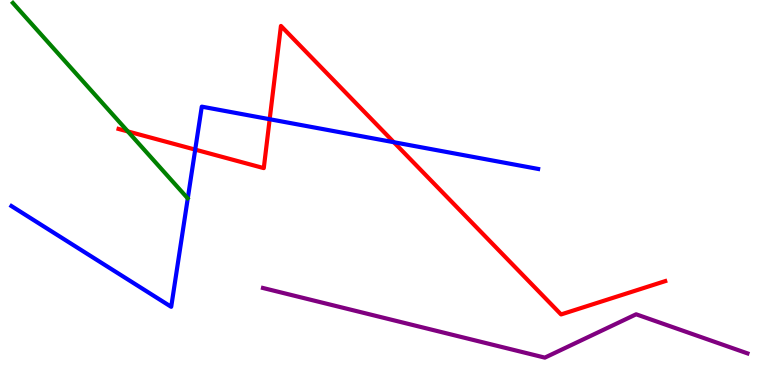[{'lines': ['blue', 'red'], 'intersections': [{'x': 2.52, 'y': 6.11}, {'x': 3.48, 'y': 6.9}, {'x': 5.08, 'y': 6.31}]}, {'lines': ['green', 'red'], 'intersections': [{'x': 1.65, 'y': 6.59}]}, {'lines': ['purple', 'red'], 'intersections': []}, {'lines': ['blue', 'green'], 'intersections': []}, {'lines': ['blue', 'purple'], 'intersections': []}, {'lines': ['green', 'purple'], 'intersections': []}]